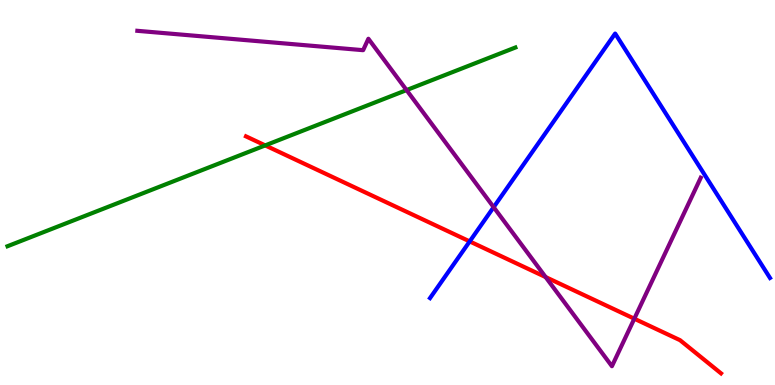[{'lines': ['blue', 'red'], 'intersections': [{'x': 6.06, 'y': 3.73}]}, {'lines': ['green', 'red'], 'intersections': [{'x': 3.42, 'y': 6.22}]}, {'lines': ['purple', 'red'], 'intersections': [{'x': 7.04, 'y': 2.8}, {'x': 8.18, 'y': 1.72}]}, {'lines': ['blue', 'green'], 'intersections': []}, {'lines': ['blue', 'purple'], 'intersections': [{'x': 6.37, 'y': 4.62}]}, {'lines': ['green', 'purple'], 'intersections': [{'x': 5.25, 'y': 7.66}]}]